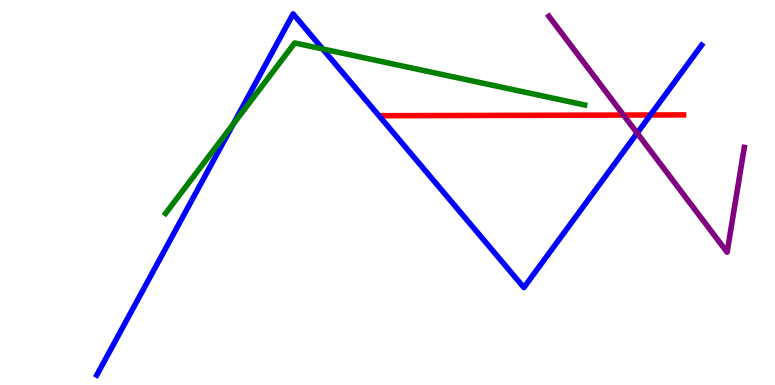[{'lines': ['blue', 'red'], 'intersections': [{'x': 8.39, 'y': 7.01}]}, {'lines': ['green', 'red'], 'intersections': []}, {'lines': ['purple', 'red'], 'intersections': [{'x': 8.05, 'y': 7.01}]}, {'lines': ['blue', 'green'], 'intersections': [{'x': 3.01, 'y': 6.77}, {'x': 4.16, 'y': 8.73}]}, {'lines': ['blue', 'purple'], 'intersections': [{'x': 8.22, 'y': 6.54}]}, {'lines': ['green', 'purple'], 'intersections': []}]